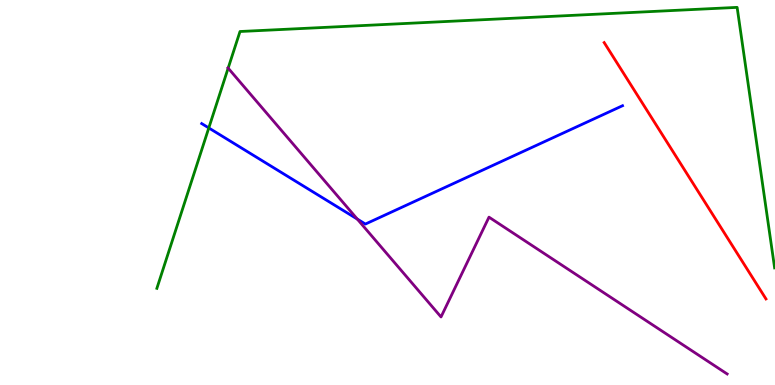[{'lines': ['blue', 'red'], 'intersections': []}, {'lines': ['green', 'red'], 'intersections': []}, {'lines': ['purple', 'red'], 'intersections': []}, {'lines': ['blue', 'green'], 'intersections': [{'x': 2.69, 'y': 6.68}]}, {'lines': ['blue', 'purple'], 'intersections': [{'x': 4.61, 'y': 4.31}]}, {'lines': ['green', 'purple'], 'intersections': [{'x': 2.94, 'y': 8.23}]}]